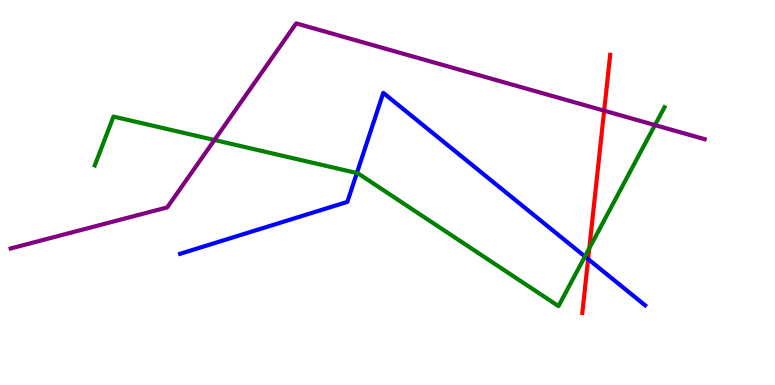[{'lines': ['blue', 'red'], 'intersections': [{'x': 7.59, 'y': 3.27}]}, {'lines': ['green', 'red'], 'intersections': [{'x': 7.6, 'y': 3.55}]}, {'lines': ['purple', 'red'], 'intersections': [{'x': 7.8, 'y': 7.13}]}, {'lines': ['blue', 'green'], 'intersections': [{'x': 4.6, 'y': 5.51}, {'x': 7.55, 'y': 3.34}]}, {'lines': ['blue', 'purple'], 'intersections': []}, {'lines': ['green', 'purple'], 'intersections': [{'x': 2.77, 'y': 6.36}, {'x': 8.45, 'y': 6.75}]}]